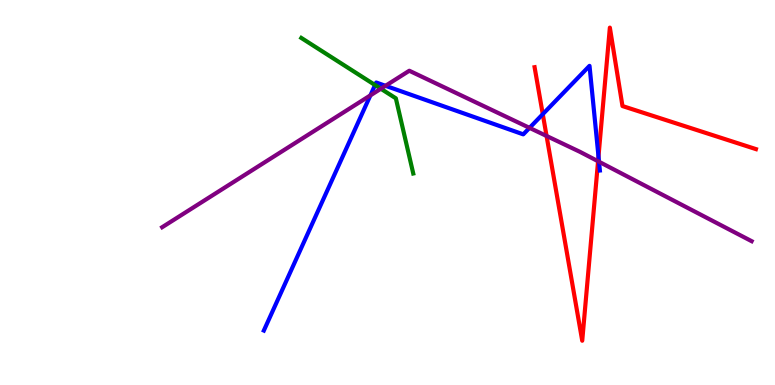[{'lines': ['blue', 'red'], 'intersections': [{'x': 7.0, 'y': 7.03}, {'x': 7.72, 'y': 5.94}]}, {'lines': ['green', 'red'], 'intersections': []}, {'lines': ['purple', 'red'], 'intersections': [{'x': 7.05, 'y': 6.47}, {'x': 7.72, 'y': 5.81}]}, {'lines': ['blue', 'green'], 'intersections': [{'x': 4.84, 'y': 7.79}]}, {'lines': ['blue', 'purple'], 'intersections': [{'x': 4.78, 'y': 7.52}, {'x': 4.97, 'y': 7.77}, {'x': 6.83, 'y': 6.68}, {'x': 7.73, 'y': 5.8}]}, {'lines': ['green', 'purple'], 'intersections': [{'x': 4.91, 'y': 7.69}]}]